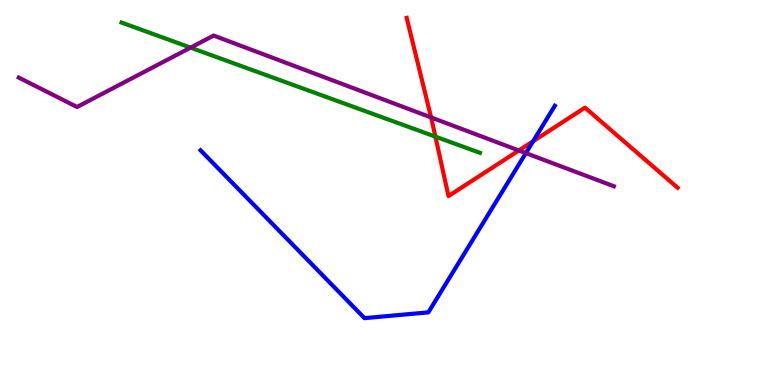[{'lines': ['blue', 'red'], 'intersections': [{'x': 6.88, 'y': 6.33}]}, {'lines': ['green', 'red'], 'intersections': [{'x': 5.62, 'y': 6.45}]}, {'lines': ['purple', 'red'], 'intersections': [{'x': 5.56, 'y': 6.95}, {'x': 6.7, 'y': 6.09}]}, {'lines': ['blue', 'green'], 'intersections': []}, {'lines': ['blue', 'purple'], 'intersections': [{'x': 6.79, 'y': 6.02}]}, {'lines': ['green', 'purple'], 'intersections': [{'x': 2.46, 'y': 8.76}]}]